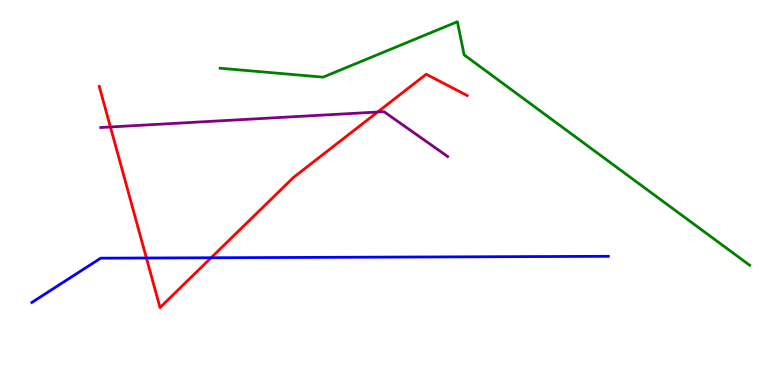[{'lines': ['blue', 'red'], 'intersections': [{'x': 1.89, 'y': 3.3}, {'x': 2.72, 'y': 3.3}]}, {'lines': ['green', 'red'], 'intersections': []}, {'lines': ['purple', 'red'], 'intersections': [{'x': 1.42, 'y': 6.7}, {'x': 4.87, 'y': 7.09}]}, {'lines': ['blue', 'green'], 'intersections': []}, {'lines': ['blue', 'purple'], 'intersections': []}, {'lines': ['green', 'purple'], 'intersections': []}]